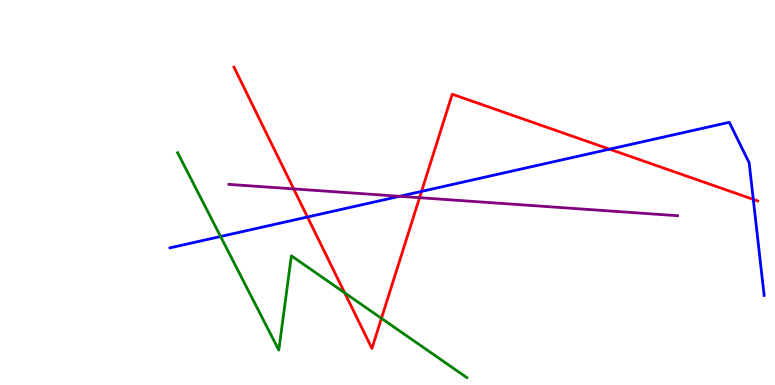[{'lines': ['blue', 'red'], 'intersections': [{'x': 3.97, 'y': 4.36}, {'x': 5.44, 'y': 5.03}, {'x': 7.87, 'y': 6.13}, {'x': 9.72, 'y': 4.82}]}, {'lines': ['green', 'red'], 'intersections': [{'x': 4.45, 'y': 2.39}, {'x': 4.92, 'y': 1.73}]}, {'lines': ['purple', 'red'], 'intersections': [{'x': 3.79, 'y': 5.09}, {'x': 5.41, 'y': 4.87}]}, {'lines': ['blue', 'green'], 'intersections': [{'x': 2.85, 'y': 3.86}]}, {'lines': ['blue', 'purple'], 'intersections': [{'x': 5.16, 'y': 4.9}]}, {'lines': ['green', 'purple'], 'intersections': []}]